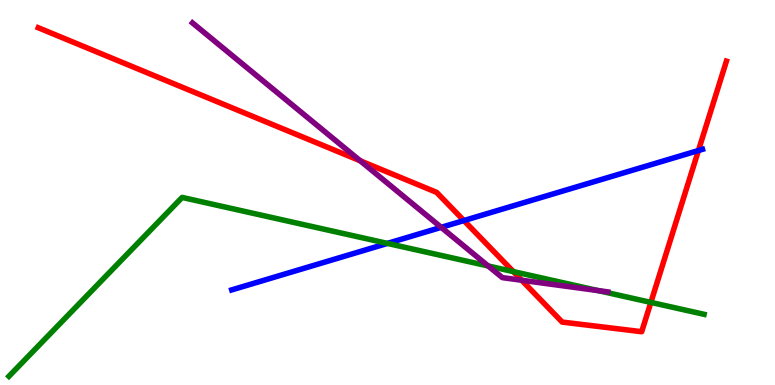[{'lines': ['blue', 'red'], 'intersections': [{'x': 5.99, 'y': 4.27}, {'x': 9.01, 'y': 6.09}]}, {'lines': ['green', 'red'], 'intersections': [{'x': 6.62, 'y': 2.95}, {'x': 8.4, 'y': 2.15}]}, {'lines': ['purple', 'red'], 'intersections': [{'x': 4.65, 'y': 5.82}, {'x': 6.73, 'y': 2.72}]}, {'lines': ['blue', 'green'], 'intersections': [{'x': 5.0, 'y': 3.68}]}, {'lines': ['blue', 'purple'], 'intersections': [{'x': 5.69, 'y': 4.09}]}, {'lines': ['green', 'purple'], 'intersections': [{'x': 6.3, 'y': 3.09}, {'x': 7.72, 'y': 2.45}]}]